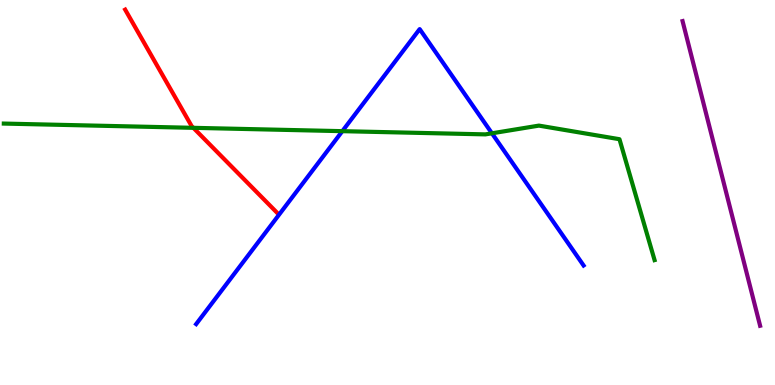[{'lines': ['blue', 'red'], 'intersections': []}, {'lines': ['green', 'red'], 'intersections': [{'x': 2.49, 'y': 6.68}]}, {'lines': ['purple', 'red'], 'intersections': []}, {'lines': ['blue', 'green'], 'intersections': [{'x': 4.42, 'y': 6.59}, {'x': 6.35, 'y': 6.54}]}, {'lines': ['blue', 'purple'], 'intersections': []}, {'lines': ['green', 'purple'], 'intersections': []}]